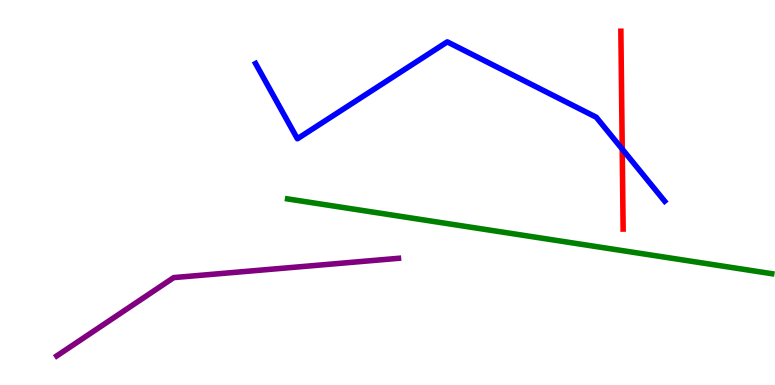[{'lines': ['blue', 'red'], 'intersections': [{'x': 8.03, 'y': 6.13}]}, {'lines': ['green', 'red'], 'intersections': []}, {'lines': ['purple', 'red'], 'intersections': []}, {'lines': ['blue', 'green'], 'intersections': []}, {'lines': ['blue', 'purple'], 'intersections': []}, {'lines': ['green', 'purple'], 'intersections': []}]